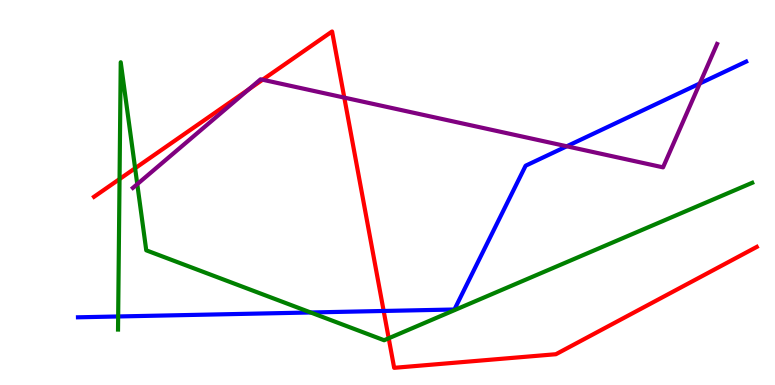[{'lines': ['blue', 'red'], 'intersections': [{'x': 4.95, 'y': 1.92}]}, {'lines': ['green', 'red'], 'intersections': [{'x': 1.54, 'y': 5.35}, {'x': 1.74, 'y': 5.63}, {'x': 5.02, 'y': 1.21}]}, {'lines': ['purple', 'red'], 'intersections': [{'x': 3.21, 'y': 7.68}, {'x': 3.39, 'y': 7.93}, {'x': 4.44, 'y': 7.46}]}, {'lines': ['blue', 'green'], 'intersections': [{'x': 1.52, 'y': 1.78}, {'x': 4.01, 'y': 1.88}]}, {'lines': ['blue', 'purple'], 'intersections': [{'x': 7.31, 'y': 6.2}, {'x': 9.03, 'y': 7.83}]}, {'lines': ['green', 'purple'], 'intersections': [{'x': 1.77, 'y': 5.22}]}]